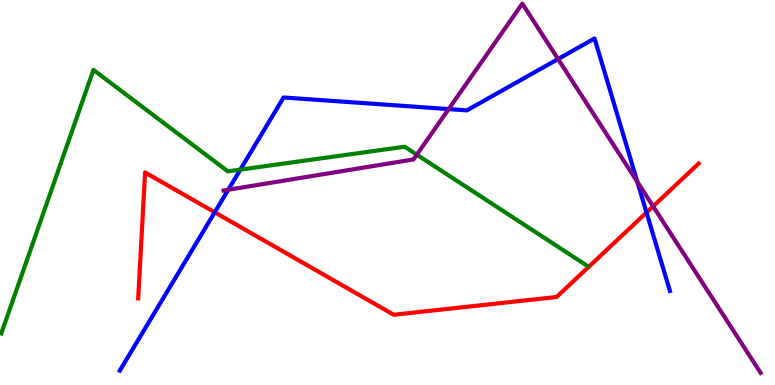[{'lines': ['blue', 'red'], 'intersections': [{'x': 2.77, 'y': 4.49}, {'x': 8.34, 'y': 4.48}]}, {'lines': ['green', 'red'], 'intersections': []}, {'lines': ['purple', 'red'], 'intersections': [{'x': 8.43, 'y': 4.64}]}, {'lines': ['blue', 'green'], 'intersections': [{'x': 3.1, 'y': 5.59}]}, {'lines': ['blue', 'purple'], 'intersections': [{'x': 2.95, 'y': 5.07}, {'x': 5.79, 'y': 7.17}, {'x': 7.2, 'y': 8.47}, {'x': 8.22, 'y': 5.27}]}, {'lines': ['green', 'purple'], 'intersections': [{'x': 5.38, 'y': 5.98}]}]